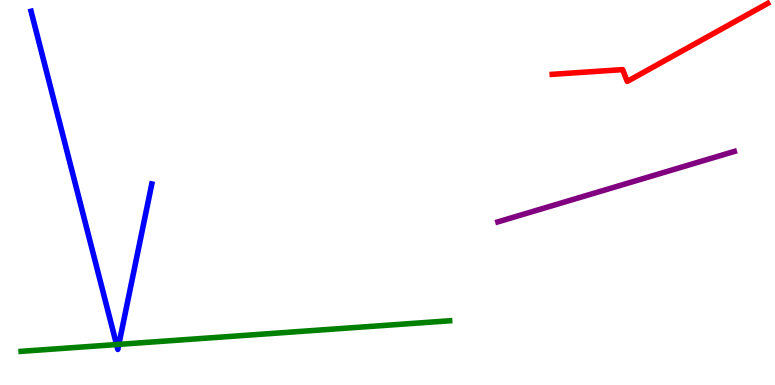[{'lines': ['blue', 'red'], 'intersections': []}, {'lines': ['green', 'red'], 'intersections': []}, {'lines': ['purple', 'red'], 'intersections': []}, {'lines': ['blue', 'green'], 'intersections': [{'x': 1.5, 'y': 1.05}, {'x': 1.53, 'y': 1.06}]}, {'lines': ['blue', 'purple'], 'intersections': []}, {'lines': ['green', 'purple'], 'intersections': []}]